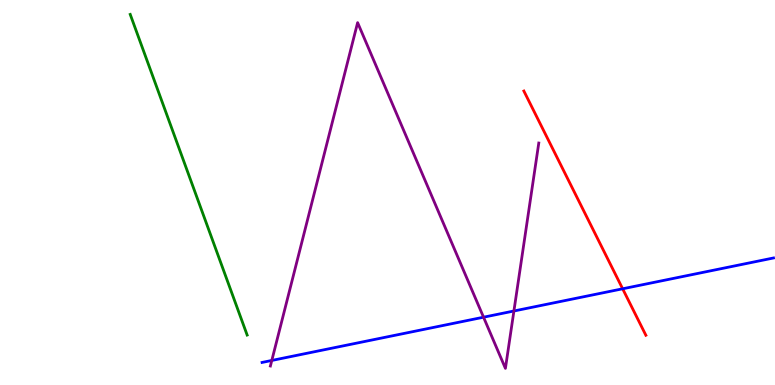[{'lines': ['blue', 'red'], 'intersections': [{'x': 8.03, 'y': 2.5}]}, {'lines': ['green', 'red'], 'intersections': []}, {'lines': ['purple', 'red'], 'intersections': []}, {'lines': ['blue', 'green'], 'intersections': []}, {'lines': ['blue', 'purple'], 'intersections': [{'x': 3.51, 'y': 0.638}, {'x': 6.24, 'y': 1.76}, {'x': 6.63, 'y': 1.92}]}, {'lines': ['green', 'purple'], 'intersections': []}]